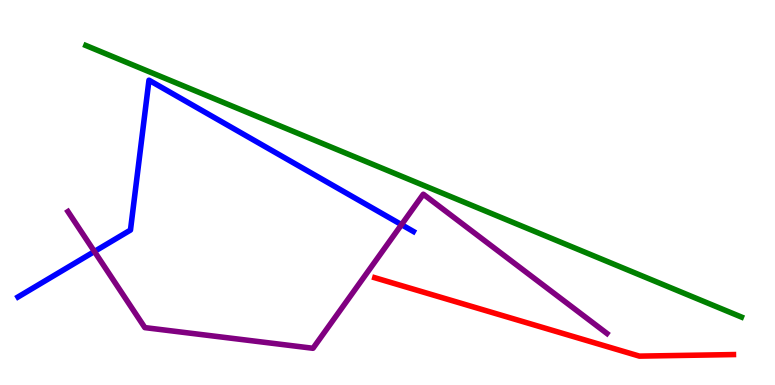[{'lines': ['blue', 'red'], 'intersections': []}, {'lines': ['green', 'red'], 'intersections': []}, {'lines': ['purple', 'red'], 'intersections': []}, {'lines': ['blue', 'green'], 'intersections': []}, {'lines': ['blue', 'purple'], 'intersections': [{'x': 1.22, 'y': 3.47}, {'x': 5.18, 'y': 4.16}]}, {'lines': ['green', 'purple'], 'intersections': []}]